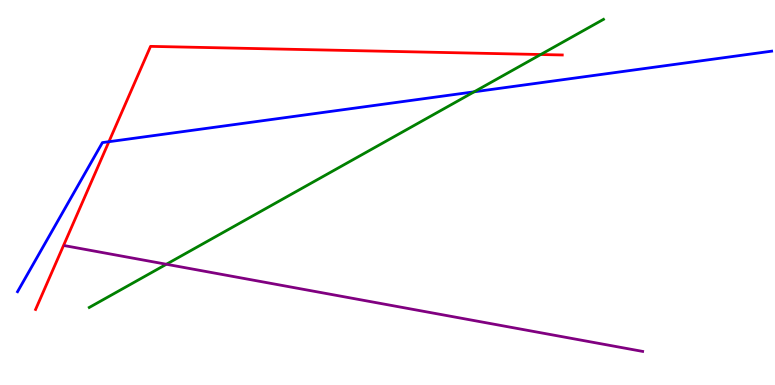[{'lines': ['blue', 'red'], 'intersections': [{'x': 1.41, 'y': 6.32}]}, {'lines': ['green', 'red'], 'intersections': [{'x': 6.98, 'y': 8.58}]}, {'lines': ['purple', 'red'], 'intersections': []}, {'lines': ['blue', 'green'], 'intersections': [{'x': 6.12, 'y': 7.62}]}, {'lines': ['blue', 'purple'], 'intersections': []}, {'lines': ['green', 'purple'], 'intersections': [{'x': 2.15, 'y': 3.14}]}]